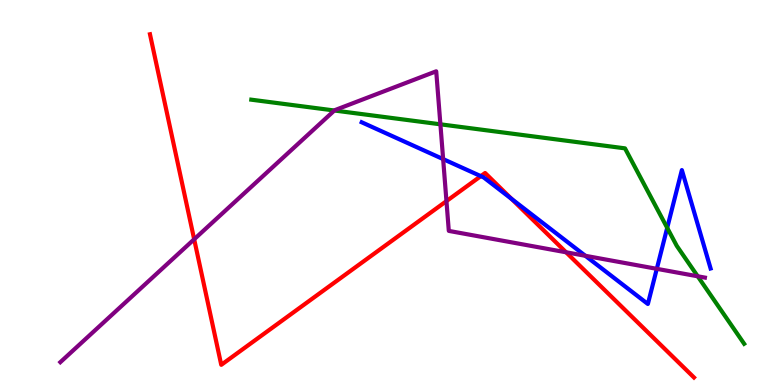[{'lines': ['blue', 'red'], 'intersections': [{'x': 6.2, 'y': 5.43}, {'x': 6.6, 'y': 4.83}]}, {'lines': ['green', 'red'], 'intersections': []}, {'lines': ['purple', 'red'], 'intersections': [{'x': 2.51, 'y': 3.79}, {'x': 5.76, 'y': 4.78}, {'x': 7.3, 'y': 3.45}]}, {'lines': ['blue', 'green'], 'intersections': [{'x': 8.61, 'y': 4.08}]}, {'lines': ['blue', 'purple'], 'intersections': [{'x': 5.72, 'y': 5.87}, {'x': 7.55, 'y': 3.36}, {'x': 8.47, 'y': 3.02}]}, {'lines': ['green', 'purple'], 'intersections': [{'x': 4.31, 'y': 7.13}, {'x': 5.68, 'y': 6.77}, {'x': 9.0, 'y': 2.82}]}]